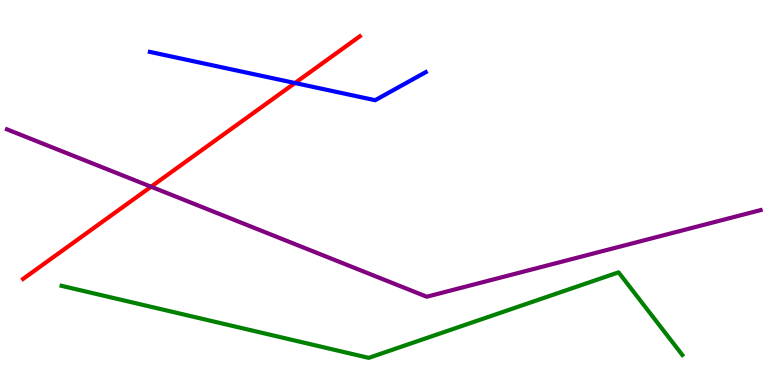[{'lines': ['blue', 'red'], 'intersections': [{'x': 3.81, 'y': 7.84}]}, {'lines': ['green', 'red'], 'intersections': []}, {'lines': ['purple', 'red'], 'intersections': [{'x': 1.95, 'y': 5.15}]}, {'lines': ['blue', 'green'], 'intersections': []}, {'lines': ['blue', 'purple'], 'intersections': []}, {'lines': ['green', 'purple'], 'intersections': []}]